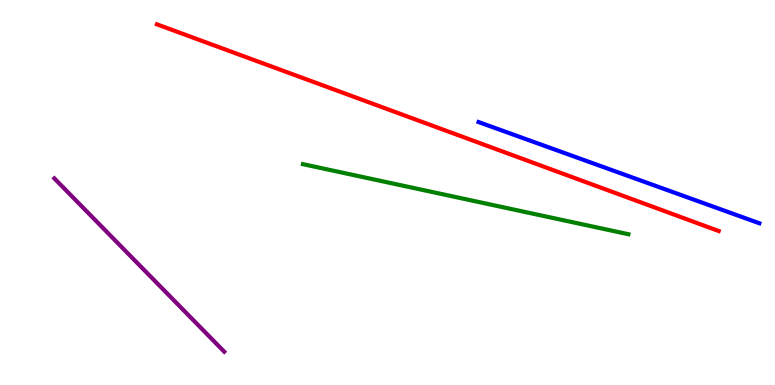[{'lines': ['blue', 'red'], 'intersections': []}, {'lines': ['green', 'red'], 'intersections': []}, {'lines': ['purple', 'red'], 'intersections': []}, {'lines': ['blue', 'green'], 'intersections': []}, {'lines': ['blue', 'purple'], 'intersections': []}, {'lines': ['green', 'purple'], 'intersections': []}]